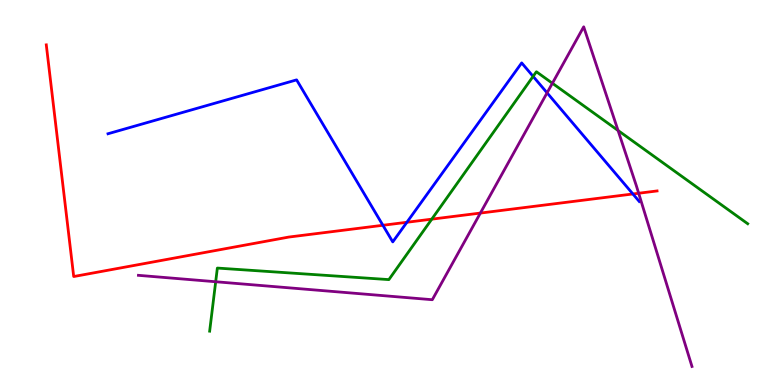[{'lines': ['blue', 'red'], 'intersections': [{'x': 4.94, 'y': 4.15}, {'x': 5.25, 'y': 4.23}, {'x': 8.17, 'y': 4.96}]}, {'lines': ['green', 'red'], 'intersections': [{'x': 5.57, 'y': 4.31}]}, {'lines': ['purple', 'red'], 'intersections': [{'x': 6.2, 'y': 4.47}, {'x': 8.24, 'y': 4.98}]}, {'lines': ['blue', 'green'], 'intersections': [{'x': 6.88, 'y': 8.02}]}, {'lines': ['blue', 'purple'], 'intersections': [{'x': 7.06, 'y': 7.59}]}, {'lines': ['green', 'purple'], 'intersections': [{'x': 2.78, 'y': 2.68}, {'x': 7.13, 'y': 7.84}, {'x': 7.97, 'y': 6.61}]}]